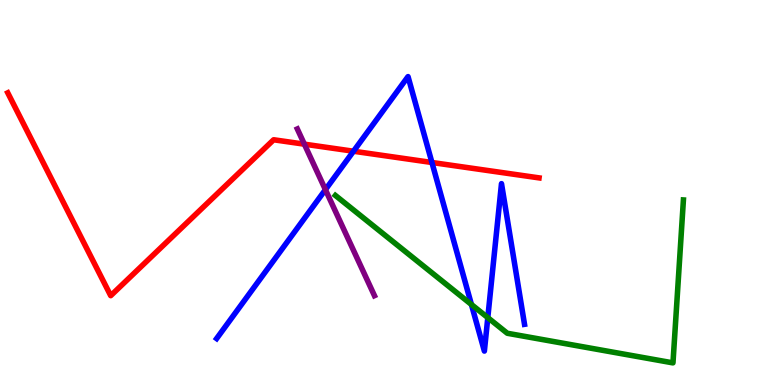[{'lines': ['blue', 'red'], 'intersections': [{'x': 4.56, 'y': 6.07}, {'x': 5.57, 'y': 5.78}]}, {'lines': ['green', 'red'], 'intersections': []}, {'lines': ['purple', 'red'], 'intersections': [{'x': 3.93, 'y': 6.26}]}, {'lines': ['blue', 'green'], 'intersections': [{'x': 6.08, 'y': 2.09}, {'x': 6.29, 'y': 1.75}]}, {'lines': ['blue', 'purple'], 'intersections': [{'x': 4.2, 'y': 5.07}]}, {'lines': ['green', 'purple'], 'intersections': []}]